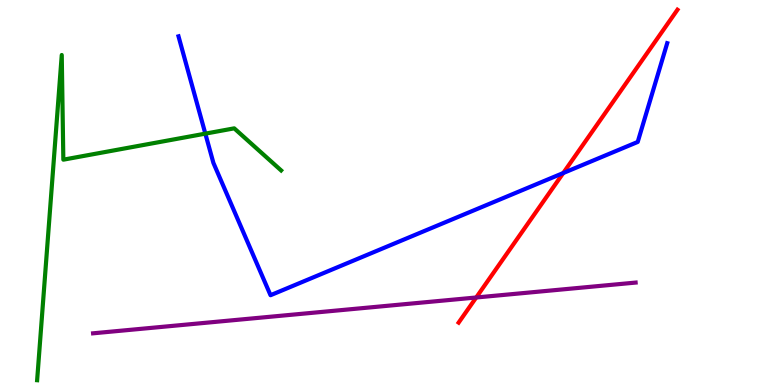[{'lines': ['blue', 'red'], 'intersections': [{'x': 7.27, 'y': 5.51}]}, {'lines': ['green', 'red'], 'intersections': []}, {'lines': ['purple', 'red'], 'intersections': [{'x': 6.14, 'y': 2.27}]}, {'lines': ['blue', 'green'], 'intersections': [{'x': 2.65, 'y': 6.53}]}, {'lines': ['blue', 'purple'], 'intersections': []}, {'lines': ['green', 'purple'], 'intersections': []}]